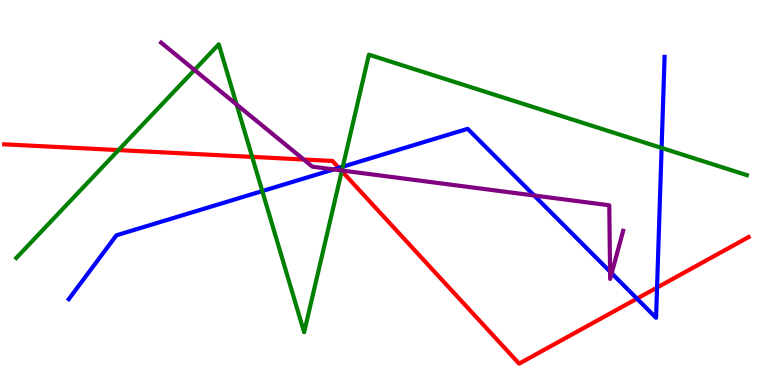[{'lines': ['blue', 'red'], 'intersections': [{'x': 4.37, 'y': 5.64}, {'x': 8.22, 'y': 2.24}, {'x': 8.48, 'y': 2.53}]}, {'lines': ['green', 'red'], 'intersections': [{'x': 1.53, 'y': 6.1}, {'x': 3.25, 'y': 5.93}, {'x': 4.41, 'y': 5.56}]}, {'lines': ['purple', 'red'], 'intersections': [{'x': 3.92, 'y': 5.86}, {'x': 4.4, 'y': 5.57}]}, {'lines': ['blue', 'green'], 'intersections': [{'x': 3.38, 'y': 5.04}, {'x': 4.42, 'y': 5.67}, {'x': 8.54, 'y': 6.16}]}, {'lines': ['blue', 'purple'], 'intersections': [{'x': 4.31, 'y': 5.6}, {'x': 6.89, 'y': 4.92}, {'x': 7.87, 'y': 2.94}, {'x': 7.89, 'y': 2.9}]}, {'lines': ['green', 'purple'], 'intersections': [{'x': 2.51, 'y': 8.18}, {'x': 3.05, 'y': 7.29}, {'x': 4.41, 'y': 5.57}]}]